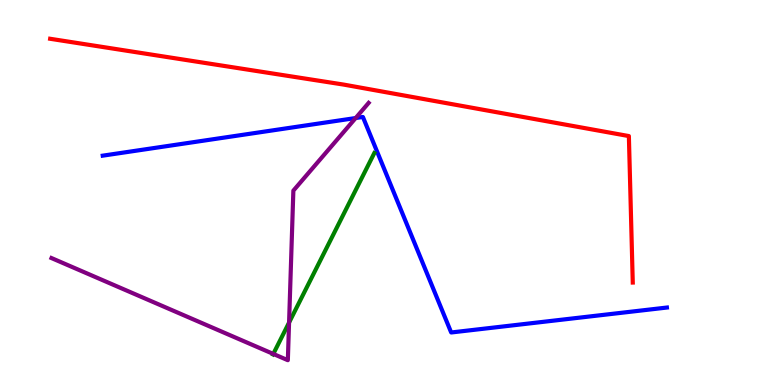[{'lines': ['blue', 'red'], 'intersections': []}, {'lines': ['green', 'red'], 'intersections': []}, {'lines': ['purple', 'red'], 'intersections': []}, {'lines': ['blue', 'green'], 'intersections': []}, {'lines': ['blue', 'purple'], 'intersections': [{'x': 4.59, 'y': 6.93}]}, {'lines': ['green', 'purple'], 'intersections': [{'x': 3.53, 'y': 0.807}, {'x': 3.73, 'y': 1.62}]}]